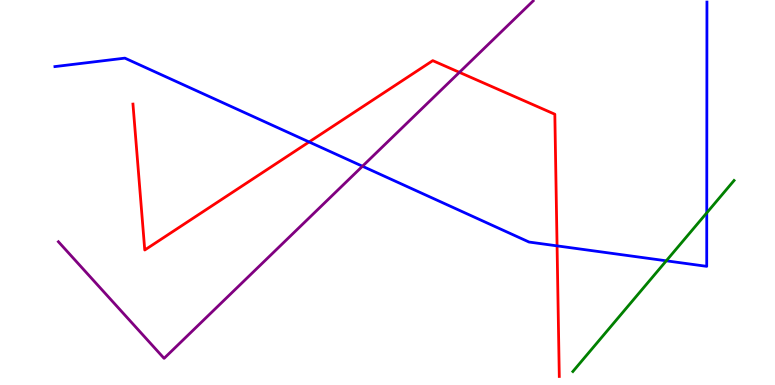[{'lines': ['blue', 'red'], 'intersections': [{'x': 3.99, 'y': 6.31}, {'x': 7.19, 'y': 3.61}]}, {'lines': ['green', 'red'], 'intersections': []}, {'lines': ['purple', 'red'], 'intersections': [{'x': 5.93, 'y': 8.12}]}, {'lines': ['blue', 'green'], 'intersections': [{'x': 8.6, 'y': 3.23}, {'x': 9.12, 'y': 4.47}]}, {'lines': ['blue', 'purple'], 'intersections': [{'x': 4.68, 'y': 5.68}]}, {'lines': ['green', 'purple'], 'intersections': []}]